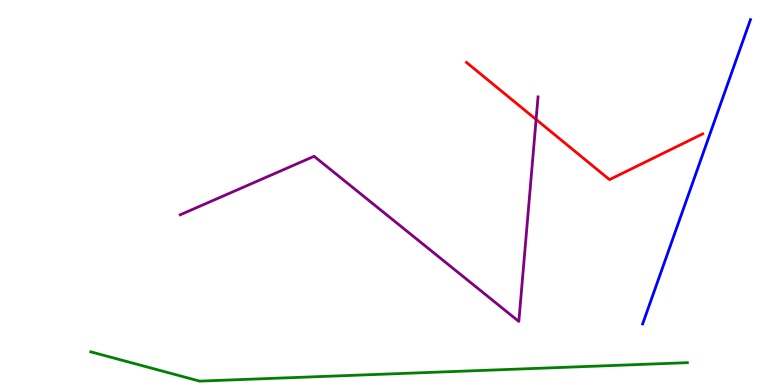[{'lines': ['blue', 'red'], 'intersections': []}, {'lines': ['green', 'red'], 'intersections': []}, {'lines': ['purple', 'red'], 'intersections': [{'x': 6.92, 'y': 6.9}]}, {'lines': ['blue', 'green'], 'intersections': []}, {'lines': ['blue', 'purple'], 'intersections': []}, {'lines': ['green', 'purple'], 'intersections': []}]